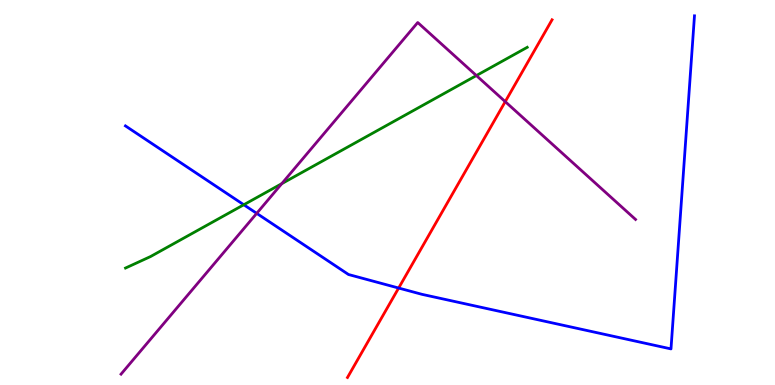[{'lines': ['blue', 'red'], 'intersections': [{'x': 5.14, 'y': 2.52}]}, {'lines': ['green', 'red'], 'intersections': []}, {'lines': ['purple', 'red'], 'intersections': [{'x': 6.52, 'y': 7.36}]}, {'lines': ['blue', 'green'], 'intersections': [{'x': 3.15, 'y': 4.68}]}, {'lines': ['blue', 'purple'], 'intersections': [{'x': 3.31, 'y': 4.46}]}, {'lines': ['green', 'purple'], 'intersections': [{'x': 3.64, 'y': 5.23}, {'x': 6.15, 'y': 8.04}]}]